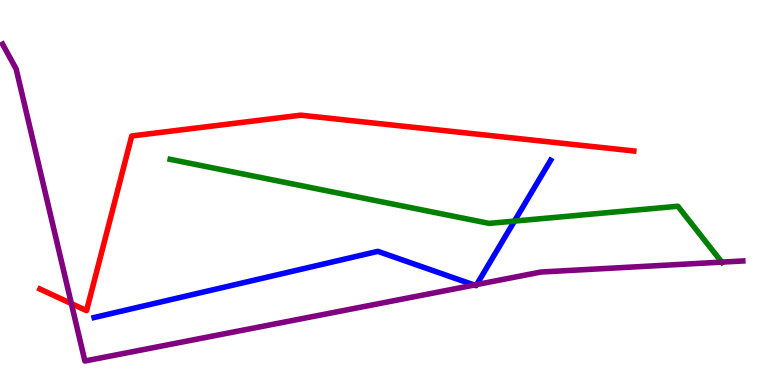[{'lines': ['blue', 'red'], 'intersections': []}, {'lines': ['green', 'red'], 'intersections': []}, {'lines': ['purple', 'red'], 'intersections': [{'x': 0.921, 'y': 2.11}]}, {'lines': ['blue', 'green'], 'intersections': [{'x': 6.64, 'y': 4.26}]}, {'lines': ['blue', 'purple'], 'intersections': [{'x': 6.12, 'y': 2.6}, {'x': 6.15, 'y': 2.61}]}, {'lines': ['green', 'purple'], 'intersections': [{'x': 9.31, 'y': 3.19}]}]